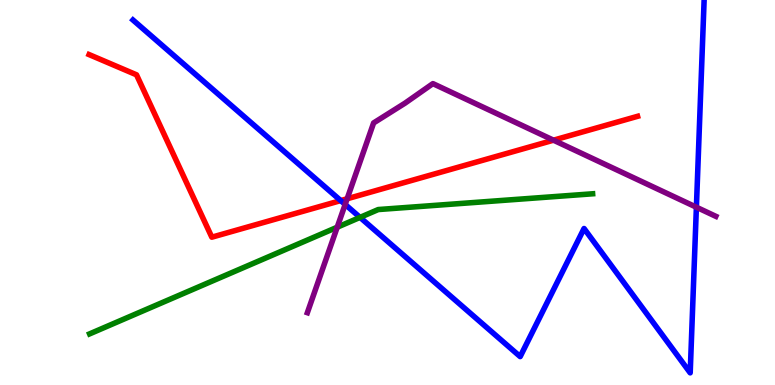[{'lines': ['blue', 'red'], 'intersections': [{'x': 4.4, 'y': 4.79}]}, {'lines': ['green', 'red'], 'intersections': []}, {'lines': ['purple', 'red'], 'intersections': [{'x': 4.48, 'y': 4.84}, {'x': 7.14, 'y': 6.36}]}, {'lines': ['blue', 'green'], 'intersections': [{'x': 4.65, 'y': 4.35}]}, {'lines': ['blue', 'purple'], 'intersections': [{'x': 4.45, 'y': 4.69}, {'x': 8.99, 'y': 4.62}]}, {'lines': ['green', 'purple'], 'intersections': [{'x': 4.35, 'y': 4.1}]}]